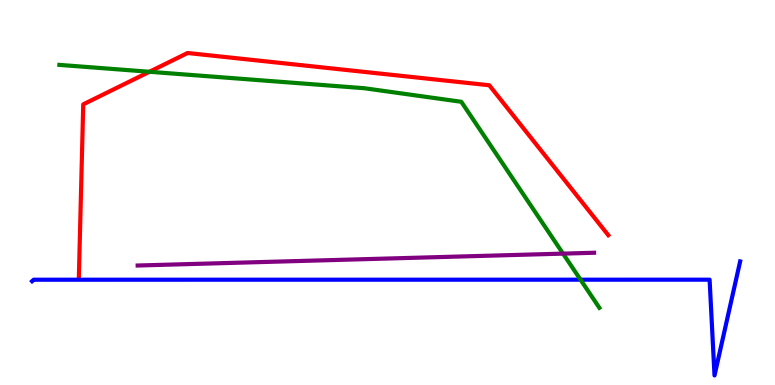[{'lines': ['blue', 'red'], 'intersections': []}, {'lines': ['green', 'red'], 'intersections': [{'x': 1.93, 'y': 8.14}]}, {'lines': ['purple', 'red'], 'intersections': []}, {'lines': ['blue', 'green'], 'intersections': [{'x': 7.49, 'y': 2.74}]}, {'lines': ['blue', 'purple'], 'intersections': []}, {'lines': ['green', 'purple'], 'intersections': [{'x': 7.27, 'y': 3.41}]}]